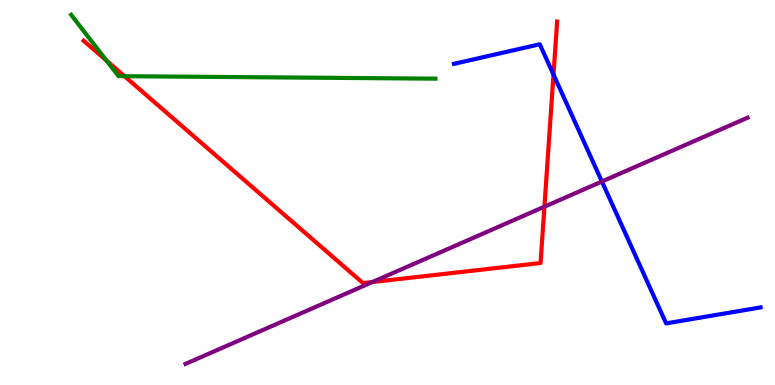[{'lines': ['blue', 'red'], 'intersections': [{'x': 7.14, 'y': 8.06}]}, {'lines': ['green', 'red'], 'intersections': [{'x': 1.38, 'y': 8.42}, {'x': 1.61, 'y': 8.02}]}, {'lines': ['purple', 'red'], 'intersections': [{'x': 4.81, 'y': 2.67}, {'x': 7.02, 'y': 4.63}]}, {'lines': ['blue', 'green'], 'intersections': []}, {'lines': ['blue', 'purple'], 'intersections': [{'x': 7.77, 'y': 5.29}]}, {'lines': ['green', 'purple'], 'intersections': []}]